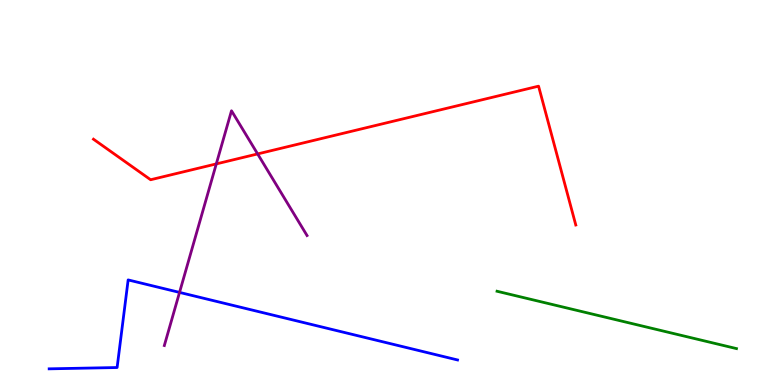[{'lines': ['blue', 'red'], 'intersections': []}, {'lines': ['green', 'red'], 'intersections': []}, {'lines': ['purple', 'red'], 'intersections': [{'x': 2.79, 'y': 5.74}, {'x': 3.32, 'y': 6.0}]}, {'lines': ['blue', 'green'], 'intersections': []}, {'lines': ['blue', 'purple'], 'intersections': [{'x': 2.32, 'y': 2.41}]}, {'lines': ['green', 'purple'], 'intersections': []}]